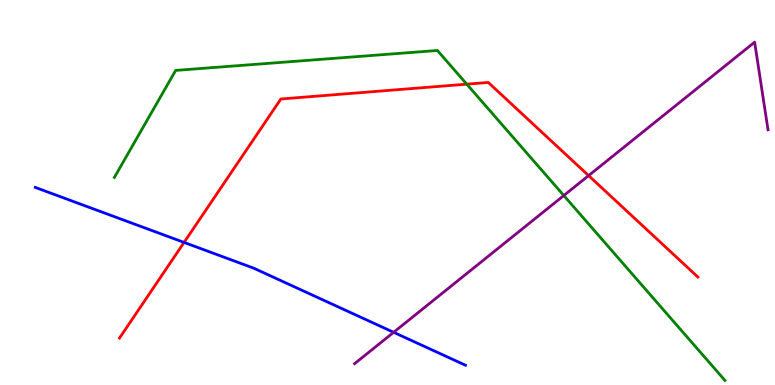[{'lines': ['blue', 'red'], 'intersections': [{'x': 2.37, 'y': 3.7}]}, {'lines': ['green', 'red'], 'intersections': [{'x': 6.02, 'y': 7.81}]}, {'lines': ['purple', 'red'], 'intersections': [{'x': 7.59, 'y': 5.44}]}, {'lines': ['blue', 'green'], 'intersections': []}, {'lines': ['blue', 'purple'], 'intersections': [{'x': 5.08, 'y': 1.37}]}, {'lines': ['green', 'purple'], 'intersections': [{'x': 7.27, 'y': 4.92}]}]